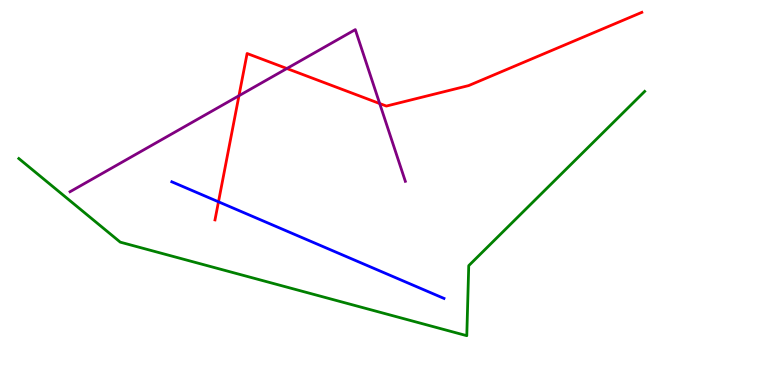[{'lines': ['blue', 'red'], 'intersections': [{'x': 2.82, 'y': 4.76}]}, {'lines': ['green', 'red'], 'intersections': []}, {'lines': ['purple', 'red'], 'intersections': [{'x': 3.08, 'y': 7.51}, {'x': 3.7, 'y': 8.22}, {'x': 4.9, 'y': 7.31}]}, {'lines': ['blue', 'green'], 'intersections': []}, {'lines': ['blue', 'purple'], 'intersections': []}, {'lines': ['green', 'purple'], 'intersections': []}]